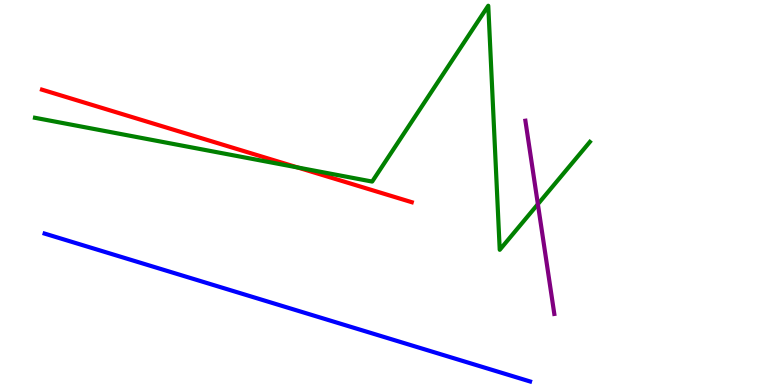[{'lines': ['blue', 'red'], 'intersections': []}, {'lines': ['green', 'red'], 'intersections': [{'x': 3.84, 'y': 5.65}]}, {'lines': ['purple', 'red'], 'intersections': []}, {'lines': ['blue', 'green'], 'intersections': []}, {'lines': ['blue', 'purple'], 'intersections': []}, {'lines': ['green', 'purple'], 'intersections': [{'x': 6.94, 'y': 4.7}]}]